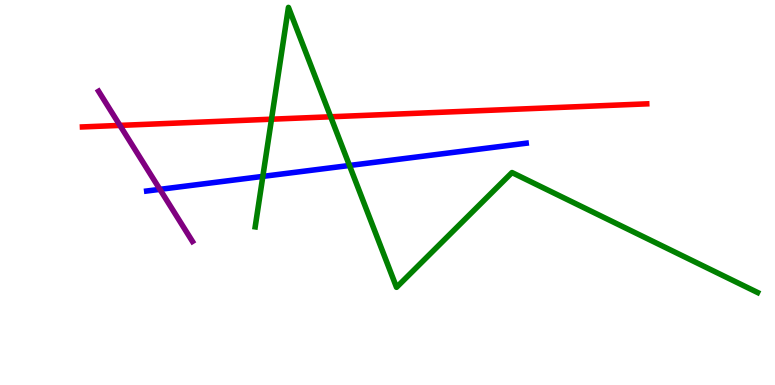[{'lines': ['blue', 'red'], 'intersections': []}, {'lines': ['green', 'red'], 'intersections': [{'x': 3.5, 'y': 6.9}, {'x': 4.27, 'y': 6.97}]}, {'lines': ['purple', 'red'], 'intersections': [{'x': 1.55, 'y': 6.74}]}, {'lines': ['blue', 'green'], 'intersections': [{'x': 3.39, 'y': 5.42}, {'x': 4.51, 'y': 5.7}]}, {'lines': ['blue', 'purple'], 'intersections': [{'x': 2.06, 'y': 5.08}]}, {'lines': ['green', 'purple'], 'intersections': []}]